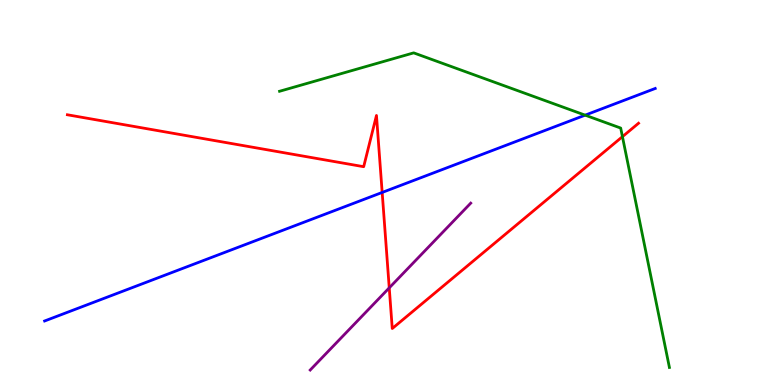[{'lines': ['blue', 'red'], 'intersections': [{'x': 4.93, 'y': 5.0}]}, {'lines': ['green', 'red'], 'intersections': [{'x': 8.03, 'y': 6.45}]}, {'lines': ['purple', 'red'], 'intersections': [{'x': 5.02, 'y': 2.52}]}, {'lines': ['blue', 'green'], 'intersections': [{'x': 7.55, 'y': 7.01}]}, {'lines': ['blue', 'purple'], 'intersections': []}, {'lines': ['green', 'purple'], 'intersections': []}]